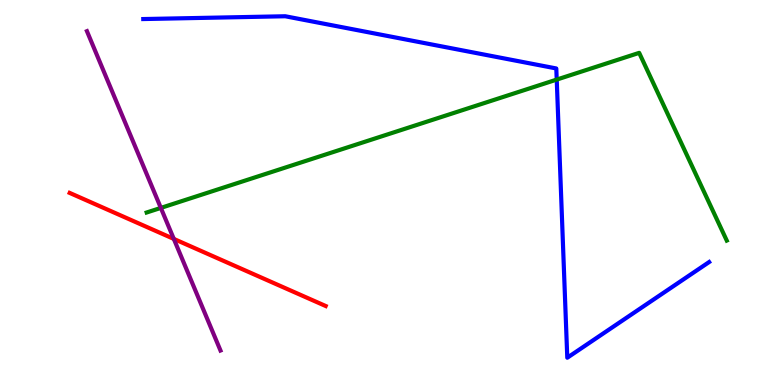[{'lines': ['blue', 'red'], 'intersections': []}, {'lines': ['green', 'red'], 'intersections': []}, {'lines': ['purple', 'red'], 'intersections': [{'x': 2.24, 'y': 3.79}]}, {'lines': ['blue', 'green'], 'intersections': [{'x': 7.18, 'y': 7.93}]}, {'lines': ['blue', 'purple'], 'intersections': []}, {'lines': ['green', 'purple'], 'intersections': [{'x': 2.08, 'y': 4.6}]}]